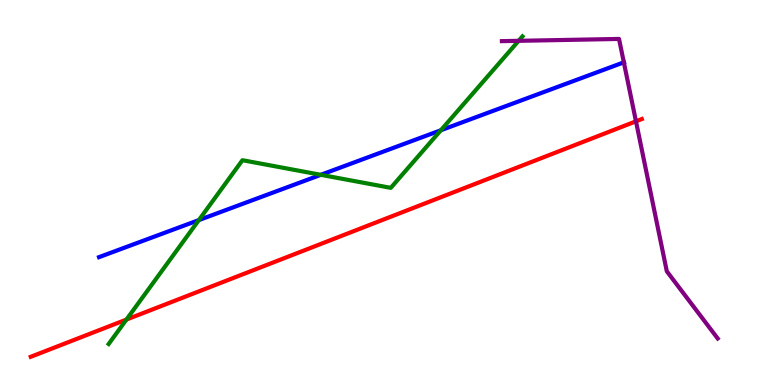[{'lines': ['blue', 'red'], 'intersections': []}, {'lines': ['green', 'red'], 'intersections': [{'x': 1.63, 'y': 1.7}]}, {'lines': ['purple', 'red'], 'intersections': [{'x': 8.21, 'y': 6.85}]}, {'lines': ['blue', 'green'], 'intersections': [{'x': 2.57, 'y': 4.28}, {'x': 4.14, 'y': 5.46}, {'x': 5.69, 'y': 6.62}]}, {'lines': ['blue', 'purple'], 'intersections': [{'x': 8.05, 'y': 8.38}]}, {'lines': ['green', 'purple'], 'intersections': [{'x': 6.69, 'y': 8.94}]}]